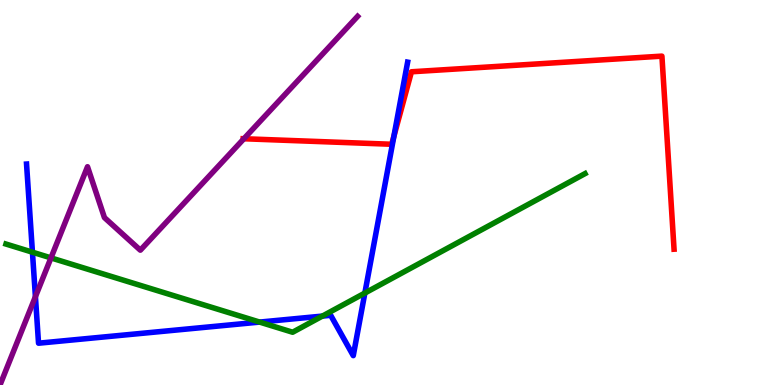[{'lines': ['blue', 'red'], 'intersections': [{'x': 5.08, 'y': 6.46}]}, {'lines': ['green', 'red'], 'intersections': []}, {'lines': ['purple', 'red'], 'intersections': [{'x': 3.15, 'y': 6.4}]}, {'lines': ['blue', 'green'], 'intersections': [{'x': 0.419, 'y': 3.45}, {'x': 3.35, 'y': 1.63}, {'x': 4.16, 'y': 1.79}, {'x': 4.71, 'y': 2.39}]}, {'lines': ['blue', 'purple'], 'intersections': [{'x': 0.457, 'y': 2.29}]}, {'lines': ['green', 'purple'], 'intersections': [{'x': 0.658, 'y': 3.3}]}]